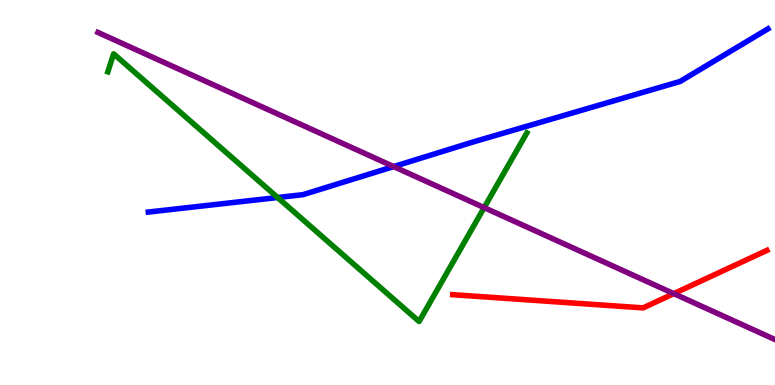[{'lines': ['blue', 'red'], 'intersections': []}, {'lines': ['green', 'red'], 'intersections': []}, {'lines': ['purple', 'red'], 'intersections': [{'x': 8.69, 'y': 2.37}]}, {'lines': ['blue', 'green'], 'intersections': [{'x': 3.58, 'y': 4.87}]}, {'lines': ['blue', 'purple'], 'intersections': [{'x': 5.08, 'y': 5.67}]}, {'lines': ['green', 'purple'], 'intersections': [{'x': 6.25, 'y': 4.61}]}]